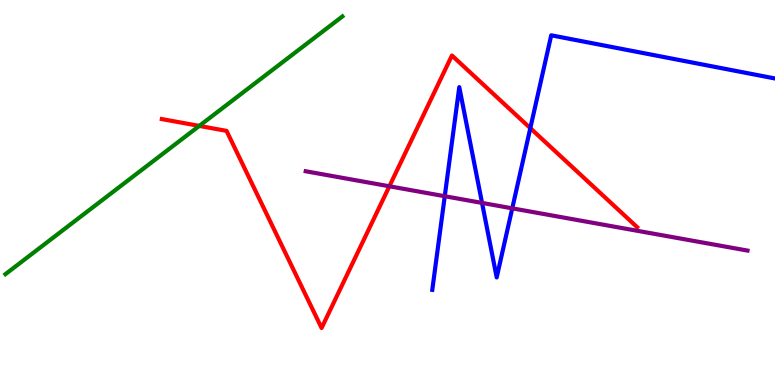[{'lines': ['blue', 'red'], 'intersections': [{'x': 6.84, 'y': 6.67}]}, {'lines': ['green', 'red'], 'intersections': [{'x': 2.57, 'y': 6.73}]}, {'lines': ['purple', 'red'], 'intersections': [{'x': 5.02, 'y': 5.16}]}, {'lines': ['blue', 'green'], 'intersections': []}, {'lines': ['blue', 'purple'], 'intersections': [{'x': 5.74, 'y': 4.9}, {'x': 6.22, 'y': 4.73}, {'x': 6.61, 'y': 4.59}]}, {'lines': ['green', 'purple'], 'intersections': []}]